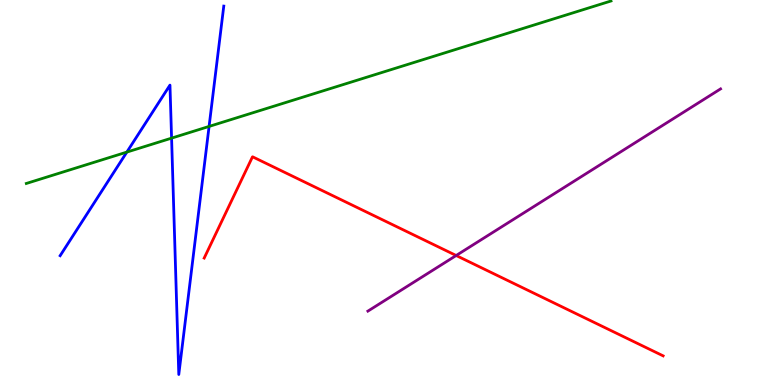[{'lines': ['blue', 'red'], 'intersections': []}, {'lines': ['green', 'red'], 'intersections': []}, {'lines': ['purple', 'red'], 'intersections': [{'x': 5.89, 'y': 3.36}]}, {'lines': ['blue', 'green'], 'intersections': [{'x': 1.64, 'y': 6.05}, {'x': 2.21, 'y': 6.41}, {'x': 2.7, 'y': 6.72}]}, {'lines': ['blue', 'purple'], 'intersections': []}, {'lines': ['green', 'purple'], 'intersections': []}]